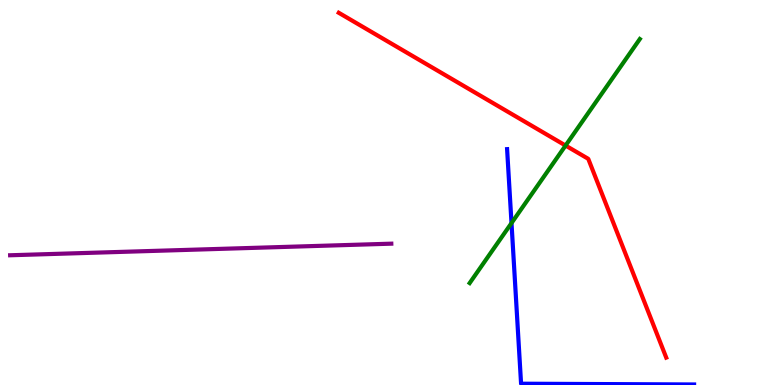[{'lines': ['blue', 'red'], 'intersections': []}, {'lines': ['green', 'red'], 'intersections': [{'x': 7.3, 'y': 6.22}]}, {'lines': ['purple', 'red'], 'intersections': []}, {'lines': ['blue', 'green'], 'intersections': [{'x': 6.6, 'y': 4.21}]}, {'lines': ['blue', 'purple'], 'intersections': []}, {'lines': ['green', 'purple'], 'intersections': []}]